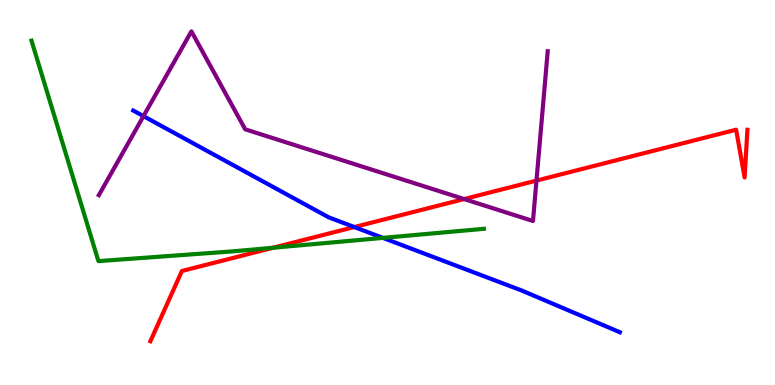[{'lines': ['blue', 'red'], 'intersections': [{'x': 4.57, 'y': 4.1}]}, {'lines': ['green', 'red'], 'intersections': [{'x': 3.52, 'y': 3.56}]}, {'lines': ['purple', 'red'], 'intersections': [{'x': 5.99, 'y': 4.83}, {'x': 6.92, 'y': 5.31}]}, {'lines': ['blue', 'green'], 'intersections': [{'x': 4.94, 'y': 3.82}]}, {'lines': ['blue', 'purple'], 'intersections': [{'x': 1.85, 'y': 6.98}]}, {'lines': ['green', 'purple'], 'intersections': []}]